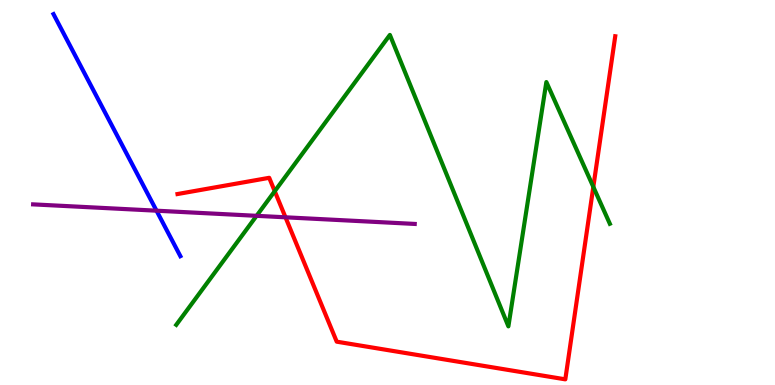[{'lines': ['blue', 'red'], 'intersections': []}, {'lines': ['green', 'red'], 'intersections': [{'x': 3.54, 'y': 5.03}, {'x': 7.66, 'y': 5.15}]}, {'lines': ['purple', 'red'], 'intersections': [{'x': 3.68, 'y': 4.36}]}, {'lines': ['blue', 'green'], 'intersections': []}, {'lines': ['blue', 'purple'], 'intersections': [{'x': 2.02, 'y': 4.53}]}, {'lines': ['green', 'purple'], 'intersections': [{'x': 3.31, 'y': 4.39}]}]